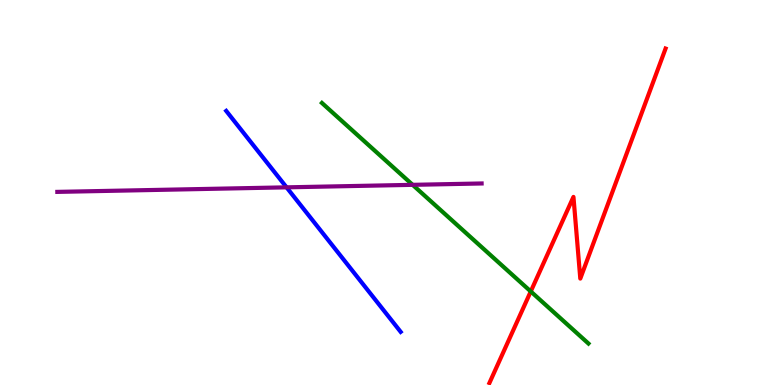[{'lines': ['blue', 'red'], 'intersections': []}, {'lines': ['green', 'red'], 'intersections': [{'x': 6.85, 'y': 2.43}]}, {'lines': ['purple', 'red'], 'intersections': []}, {'lines': ['blue', 'green'], 'intersections': []}, {'lines': ['blue', 'purple'], 'intersections': [{'x': 3.7, 'y': 5.13}]}, {'lines': ['green', 'purple'], 'intersections': [{'x': 5.32, 'y': 5.2}]}]